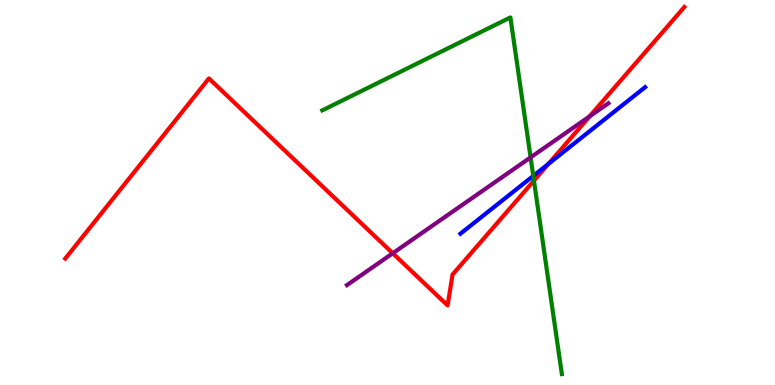[{'lines': ['blue', 'red'], 'intersections': [{'x': 7.08, 'y': 5.74}]}, {'lines': ['green', 'red'], 'intersections': [{'x': 6.89, 'y': 5.31}]}, {'lines': ['purple', 'red'], 'intersections': [{'x': 5.07, 'y': 3.42}, {'x': 7.61, 'y': 6.98}]}, {'lines': ['blue', 'green'], 'intersections': [{'x': 6.88, 'y': 5.43}]}, {'lines': ['blue', 'purple'], 'intersections': []}, {'lines': ['green', 'purple'], 'intersections': [{'x': 6.85, 'y': 5.91}]}]